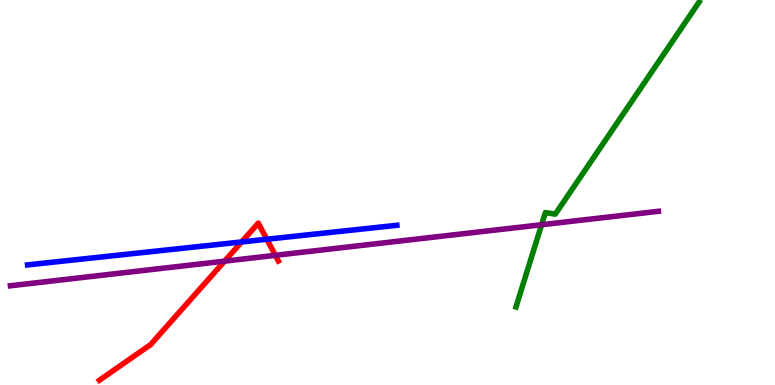[{'lines': ['blue', 'red'], 'intersections': [{'x': 3.12, 'y': 3.72}, {'x': 3.44, 'y': 3.79}]}, {'lines': ['green', 'red'], 'intersections': []}, {'lines': ['purple', 'red'], 'intersections': [{'x': 2.9, 'y': 3.22}, {'x': 3.55, 'y': 3.37}]}, {'lines': ['blue', 'green'], 'intersections': []}, {'lines': ['blue', 'purple'], 'intersections': []}, {'lines': ['green', 'purple'], 'intersections': [{'x': 6.99, 'y': 4.16}]}]